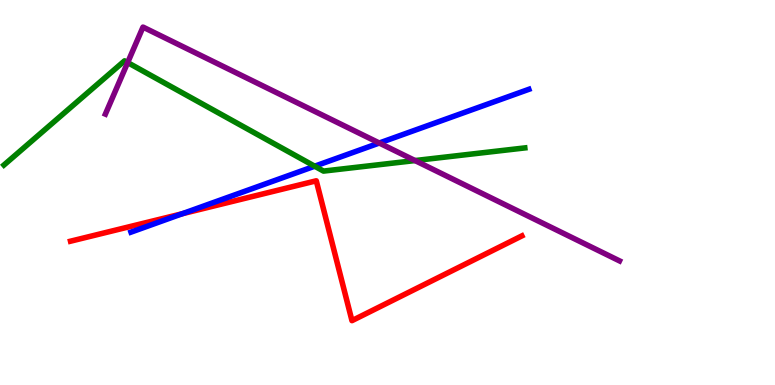[{'lines': ['blue', 'red'], 'intersections': [{'x': 2.35, 'y': 4.45}]}, {'lines': ['green', 'red'], 'intersections': []}, {'lines': ['purple', 'red'], 'intersections': []}, {'lines': ['blue', 'green'], 'intersections': [{'x': 4.06, 'y': 5.68}]}, {'lines': ['blue', 'purple'], 'intersections': [{'x': 4.89, 'y': 6.29}]}, {'lines': ['green', 'purple'], 'intersections': [{'x': 1.65, 'y': 8.37}, {'x': 5.36, 'y': 5.83}]}]